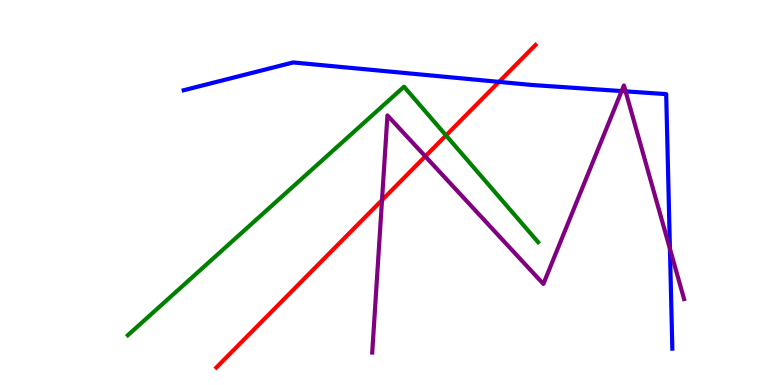[{'lines': ['blue', 'red'], 'intersections': [{'x': 6.44, 'y': 7.87}]}, {'lines': ['green', 'red'], 'intersections': [{'x': 5.76, 'y': 6.48}]}, {'lines': ['purple', 'red'], 'intersections': [{'x': 4.93, 'y': 4.8}, {'x': 5.49, 'y': 5.94}]}, {'lines': ['blue', 'green'], 'intersections': []}, {'lines': ['blue', 'purple'], 'intersections': [{'x': 8.02, 'y': 7.63}, {'x': 8.07, 'y': 7.63}, {'x': 8.64, 'y': 3.54}]}, {'lines': ['green', 'purple'], 'intersections': []}]